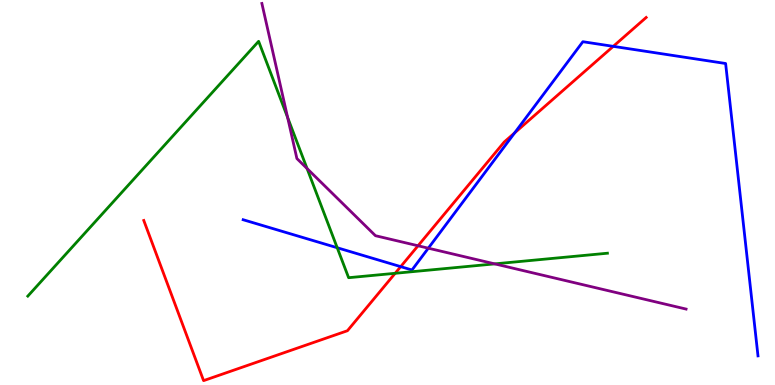[{'lines': ['blue', 'red'], 'intersections': [{'x': 5.17, 'y': 3.07}, {'x': 6.64, 'y': 6.55}, {'x': 7.91, 'y': 8.8}]}, {'lines': ['green', 'red'], 'intersections': [{'x': 5.1, 'y': 2.9}]}, {'lines': ['purple', 'red'], 'intersections': [{'x': 5.39, 'y': 3.62}]}, {'lines': ['blue', 'green'], 'intersections': [{'x': 4.35, 'y': 3.57}]}, {'lines': ['blue', 'purple'], 'intersections': [{'x': 5.53, 'y': 3.55}]}, {'lines': ['green', 'purple'], 'intersections': [{'x': 3.71, 'y': 6.95}, {'x': 3.96, 'y': 5.62}, {'x': 6.38, 'y': 3.15}]}]